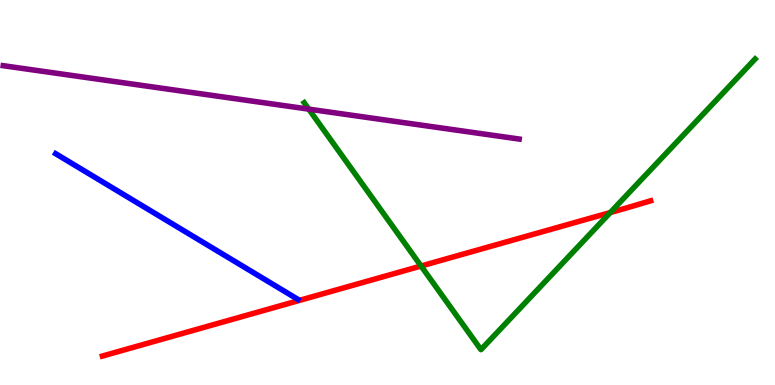[{'lines': ['blue', 'red'], 'intersections': []}, {'lines': ['green', 'red'], 'intersections': [{'x': 5.43, 'y': 3.09}, {'x': 7.87, 'y': 4.48}]}, {'lines': ['purple', 'red'], 'intersections': []}, {'lines': ['blue', 'green'], 'intersections': []}, {'lines': ['blue', 'purple'], 'intersections': []}, {'lines': ['green', 'purple'], 'intersections': [{'x': 3.98, 'y': 7.17}]}]